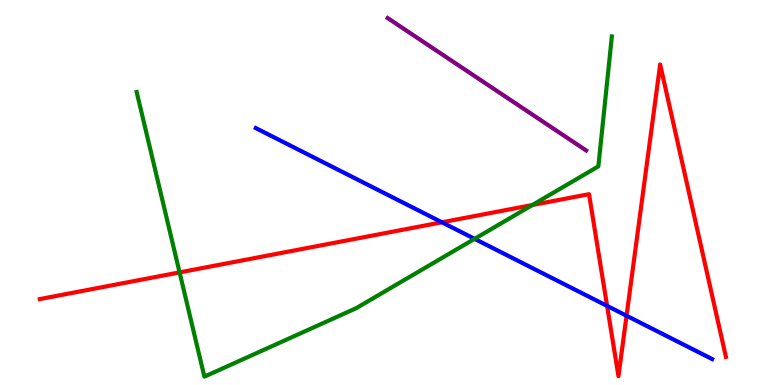[{'lines': ['blue', 'red'], 'intersections': [{'x': 5.7, 'y': 4.23}, {'x': 7.83, 'y': 2.05}, {'x': 8.08, 'y': 1.8}]}, {'lines': ['green', 'red'], 'intersections': [{'x': 2.32, 'y': 2.92}, {'x': 6.87, 'y': 4.68}]}, {'lines': ['purple', 'red'], 'intersections': []}, {'lines': ['blue', 'green'], 'intersections': [{'x': 6.12, 'y': 3.8}]}, {'lines': ['blue', 'purple'], 'intersections': []}, {'lines': ['green', 'purple'], 'intersections': []}]